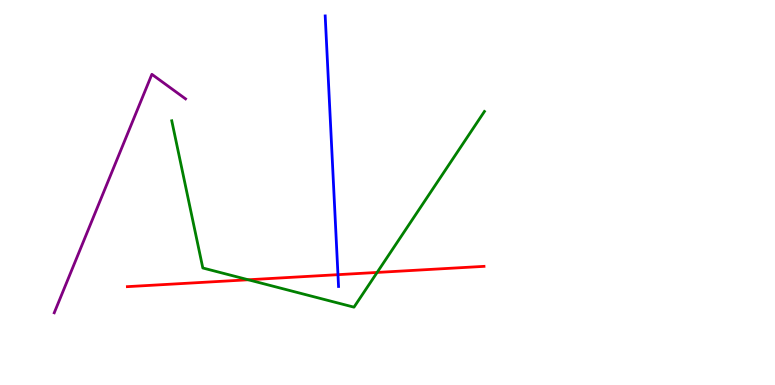[{'lines': ['blue', 'red'], 'intersections': [{'x': 4.36, 'y': 2.87}]}, {'lines': ['green', 'red'], 'intersections': [{'x': 3.2, 'y': 2.73}, {'x': 4.87, 'y': 2.92}]}, {'lines': ['purple', 'red'], 'intersections': []}, {'lines': ['blue', 'green'], 'intersections': []}, {'lines': ['blue', 'purple'], 'intersections': []}, {'lines': ['green', 'purple'], 'intersections': []}]